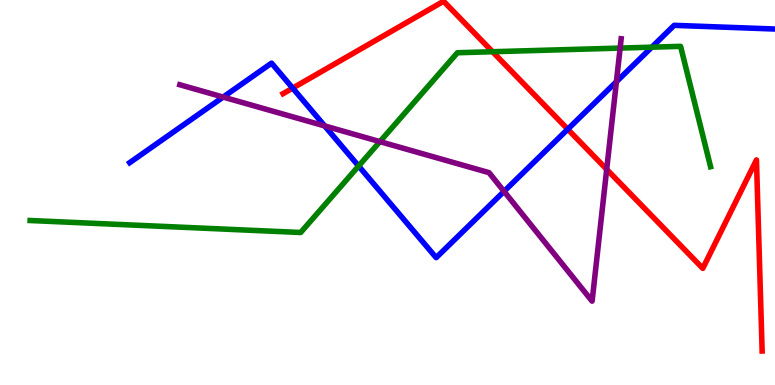[{'lines': ['blue', 'red'], 'intersections': [{'x': 3.78, 'y': 7.71}, {'x': 7.33, 'y': 6.64}]}, {'lines': ['green', 'red'], 'intersections': [{'x': 6.36, 'y': 8.66}]}, {'lines': ['purple', 'red'], 'intersections': [{'x': 7.83, 'y': 5.6}]}, {'lines': ['blue', 'green'], 'intersections': [{'x': 4.63, 'y': 5.69}, {'x': 8.41, 'y': 8.77}]}, {'lines': ['blue', 'purple'], 'intersections': [{'x': 2.88, 'y': 7.48}, {'x': 4.19, 'y': 6.73}, {'x': 6.5, 'y': 5.03}, {'x': 7.95, 'y': 7.88}]}, {'lines': ['green', 'purple'], 'intersections': [{'x': 4.9, 'y': 6.32}, {'x': 8.0, 'y': 8.75}]}]